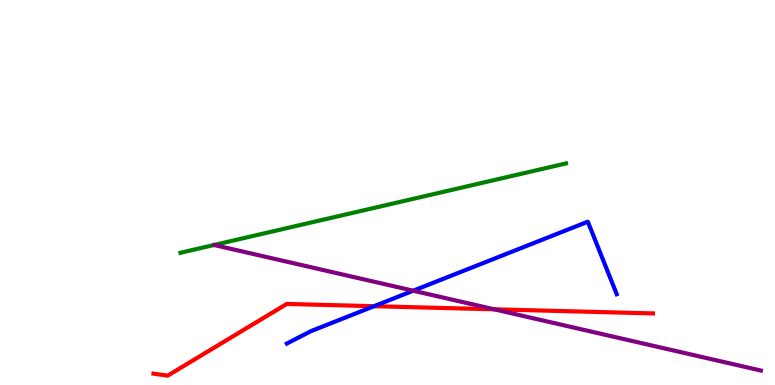[{'lines': ['blue', 'red'], 'intersections': [{'x': 4.83, 'y': 2.05}]}, {'lines': ['green', 'red'], 'intersections': []}, {'lines': ['purple', 'red'], 'intersections': [{'x': 6.38, 'y': 1.97}]}, {'lines': ['blue', 'green'], 'intersections': []}, {'lines': ['blue', 'purple'], 'intersections': [{'x': 5.33, 'y': 2.45}]}, {'lines': ['green', 'purple'], 'intersections': []}]